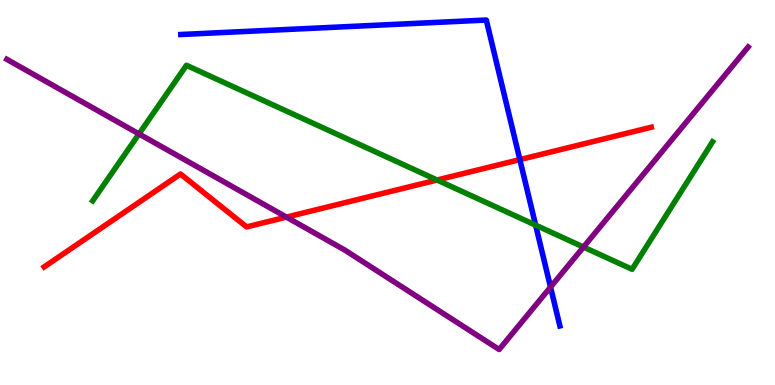[{'lines': ['blue', 'red'], 'intersections': [{'x': 6.71, 'y': 5.85}]}, {'lines': ['green', 'red'], 'intersections': [{'x': 5.64, 'y': 5.32}]}, {'lines': ['purple', 'red'], 'intersections': [{'x': 3.7, 'y': 4.36}]}, {'lines': ['blue', 'green'], 'intersections': [{'x': 6.91, 'y': 4.15}]}, {'lines': ['blue', 'purple'], 'intersections': [{'x': 7.1, 'y': 2.54}]}, {'lines': ['green', 'purple'], 'intersections': [{'x': 1.79, 'y': 6.52}, {'x': 7.53, 'y': 3.58}]}]